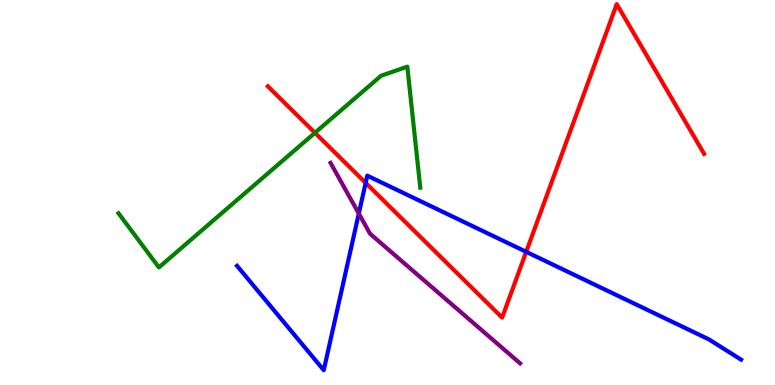[{'lines': ['blue', 'red'], 'intersections': [{'x': 4.72, 'y': 5.25}, {'x': 6.79, 'y': 3.46}]}, {'lines': ['green', 'red'], 'intersections': [{'x': 4.06, 'y': 6.55}]}, {'lines': ['purple', 'red'], 'intersections': []}, {'lines': ['blue', 'green'], 'intersections': []}, {'lines': ['blue', 'purple'], 'intersections': [{'x': 4.63, 'y': 4.45}]}, {'lines': ['green', 'purple'], 'intersections': []}]